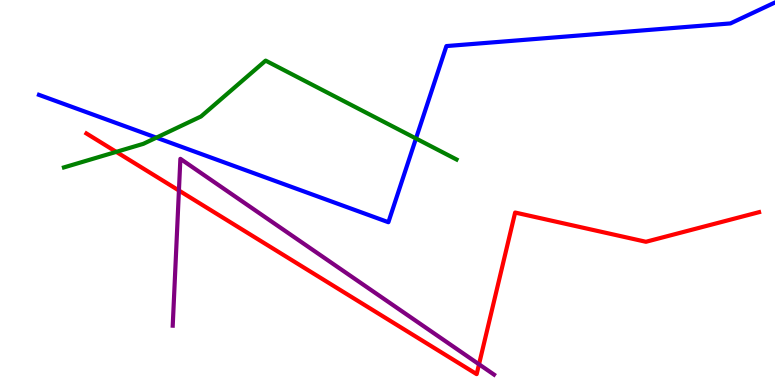[{'lines': ['blue', 'red'], 'intersections': []}, {'lines': ['green', 'red'], 'intersections': [{'x': 1.5, 'y': 6.06}]}, {'lines': ['purple', 'red'], 'intersections': [{'x': 2.31, 'y': 5.05}, {'x': 6.18, 'y': 0.538}]}, {'lines': ['blue', 'green'], 'intersections': [{'x': 2.02, 'y': 6.42}, {'x': 5.37, 'y': 6.4}]}, {'lines': ['blue', 'purple'], 'intersections': []}, {'lines': ['green', 'purple'], 'intersections': []}]